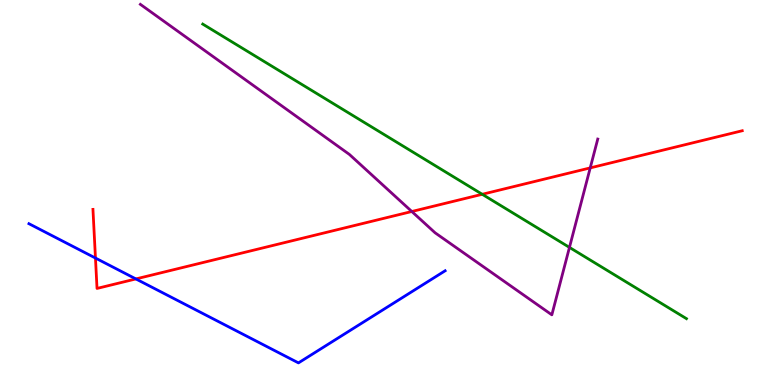[{'lines': ['blue', 'red'], 'intersections': [{'x': 1.23, 'y': 3.3}, {'x': 1.75, 'y': 2.75}]}, {'lines': ['green', 'red'], 'intersections': [{'x': 6.22, 'y': 4.95}]}, {'lines': ['purple', 'red'], 'intersections': [{'x': 5.31, 'y': 4.51}, {'x': 7.62, 'y': 5.64}]}, {'lines': ['blue', 'green'], 'intersections': []}, {'lines': ['blue', 'purple'], 'intersections': []}, {'lines': ['green', 'purple'], 'intersections': [{'x': 7.35, 'y': 3.57}]}]